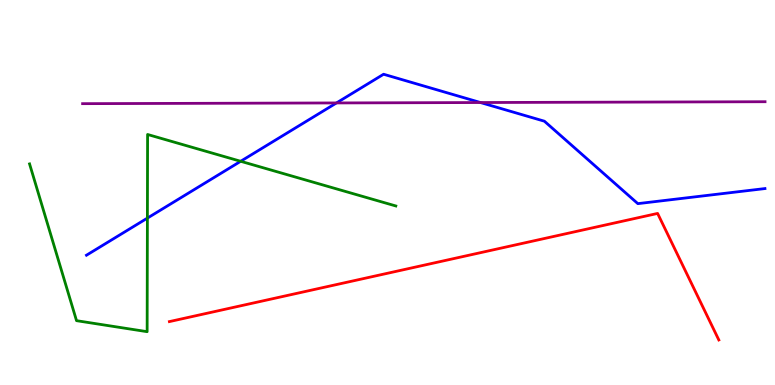[{'lines': ['blue', 'red'], 'intersections': []}, {'lines': ['green', 'red'], 'intersections': []}, {'lines': ['purple', 'red'], 'intersections': []}, {'lines': ['blue', 'green'], 'intersections': [{'x': 1.9, 'y': 4.33}, {'x': 3.11, 'y': 5.81}]}, {'lines': ['blue', 'purple'], 'intersections': [{'x': 4.34, 'y': 7.33}, {'x': 6.2, 'y': 7.34}]}, {'lines': ['green', 'purple'], 'intersections': []}]